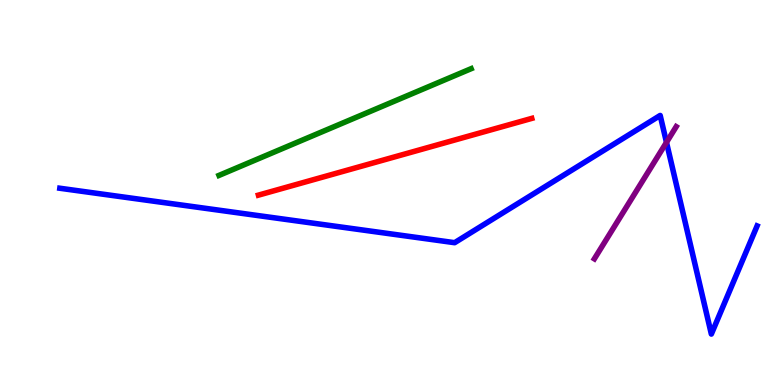[{'lines': ['blue', 'red'], 'intersections': []}, {'lines': ['green', 'red'], 'intersections': []}, {'lines': ['purple', 'red'], 'intersections': []}, {'lines': ['blue', 'green'], 'intersections': []}, {'lines': ['blue', 'purple'], 'intersections': [{'x': 8.6, 'y': 6.3}]}, {'lines': ['green', 'purple'], 'intersections': []}]